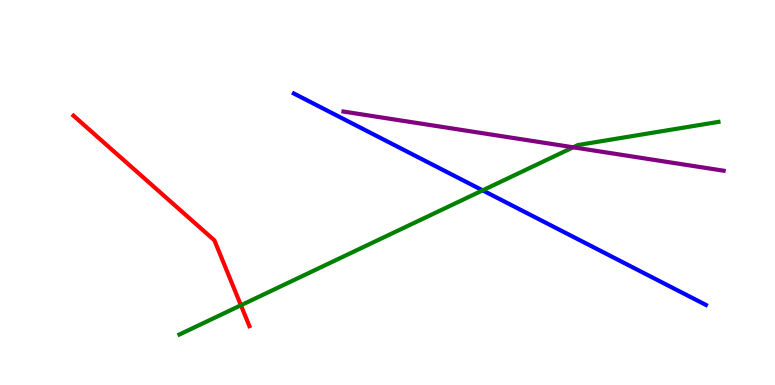[{'lines': ['blue', 'red'], 'intersections': []}, {'lines': ['green', 'red'], 'intersections': [{'x': 3.11, 'y': 2.07}]}, {'lines': ['purple', 'red'], 'intersections': []}, {'lines': ['blue', 'green'], 'intersections': [{'x': 6.23, 'y': 5.06}]}, {'lines': ['blue', 'purple'], 'intersections': []}, {'lines': ['green', 'purple'], 'intersections': [{'x': 7.4, 'y': 6.17}]}]